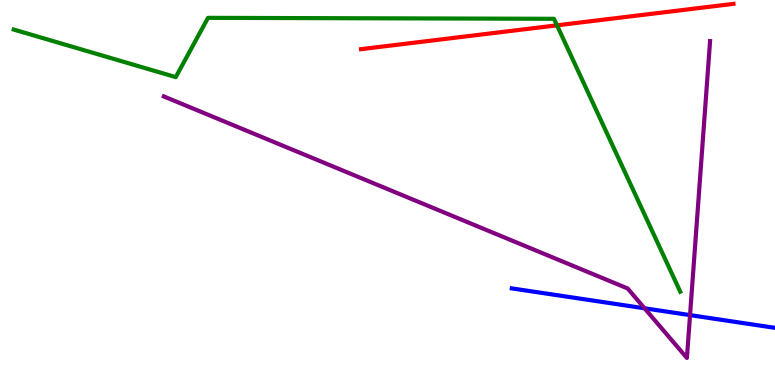[{'lines': ['blue', 'red'], 'intersections': []}, {'lines': ['green', 'red'], 'intersections': [{'x': 7.19, 'y': 9.34}]}, {'lines': ['purple', 'red'], 'intersections': []}, {'lines': ['blue', 'green'], 'intersections': []}, {'lines': ['blue', 'purple'], 'intersections': [{'x': 8.32, 'y': 1.99}, {'x': 8.9, 'y': 1.82}]}, {'lines': ['green', 'purple'], 'intersections': []}]